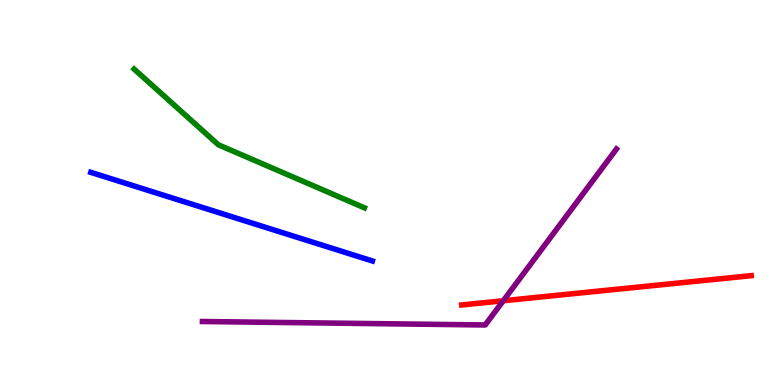[{'lines': ['blue', 'red'], 'intersections': []}, {'lines': ['green', 'red'], 'intersections': []}, {'lines': ['purple', 'red'], 'intersections': [{'x': 6.49, 'y': 2.19}]}, {'lines': ['blue', 'green'], 'intersections': []}, {'lines': ['blue', 'purple'], 'intersections': []}, {'lines': ['green', 'purple'], 'intersections': []}]